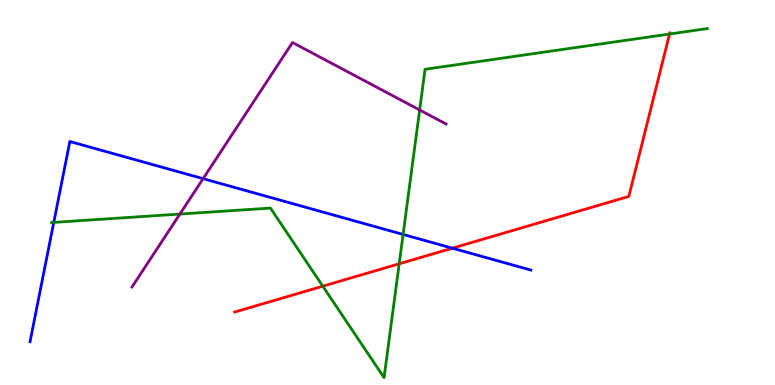[{'lines': ['blue', 'red'], 'intersections': [{'x': 5.84, 'y': 3.55}]}, {'lines': ['green', 'red'], 'intersections': [{'x': 4.17, 'y': 2.57}, {'x': 5.15, 'y': 3.15}, {'x': 8.64, 'y': 9.12}]}, {'lines': ['purple', 'red'], 'intersections': []}, {'lines': ['blue', 'green'], 'intersections': [{'x': 0.694, 'y': 4.22}, {'x': 5.2, 'y': 3.91}]}, {'lines': ['blue', 'purple'], 'intersections': [{'x': 2.62, 'y': 5.36}]}, {'lines': ['green', 'purple'], 'intersections': [{'x': 2.32, 'y': 4.44}, {'x': 5.41, 'y': 7.14}]}]